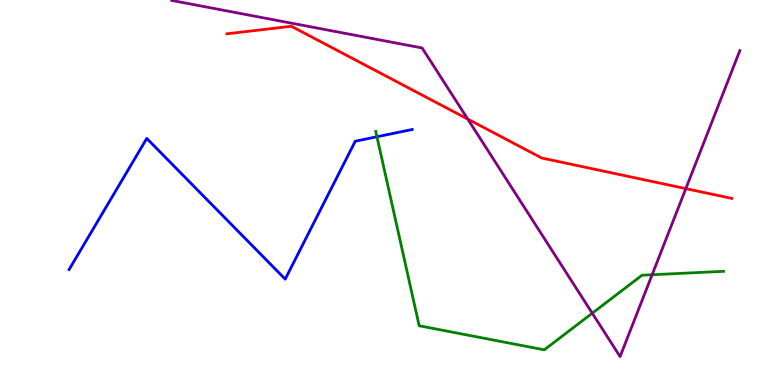[{'lines': ['blue', 'red'], 'intersections': []}, {'lines': ['green', 'red'], 'intersections': []}, {'lines': ['purple', 'red'], 'intersections': [{'x': 6.04, 'y': 6.91}, {'x': 8.85, 'y': 5.1}]}, {'lines': ['blue', 'green'], 'intersections': [{'x': 4.86, 'y': 6.45}]}, {'lines': ['blue', 'purple'], 'intersections': []}, {'lines': ['green', 'purple'], 'intersections': [{'x': 7.64, 'y': 1.86}, {'x': 8.41, 'y': 2.86}]}]